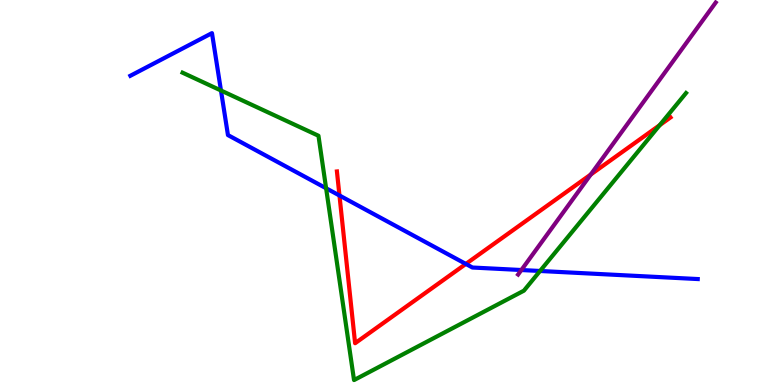[{'lines': ['blue', 'red'], 'intersections': [{'x': 4.38, 'y': 4.92}, {'x': 6.01, 'y': 3.14}]}, {'lines': ['green', 'red'], 'intersections': [{'x': 8.51, 'y': 6.75}]}, {'lines': ['purple', 'red'], 'intersections': [{'x': 7.62, 'y': 5.47}]}, {'lines': ['blue', 'green'], 'intersections': [{'x': 2.85, 'y': 7.65}, {'x': 4.21, 'y': 5.11}, {'x': 6.97, 'y': 2.96}]}, {'lines': ['blue', 'purple'], 'intersections': [{'x': 6.73, 'y': 2.99}]}, {'lines': ['green', 'purple'], 'intersections': []}]